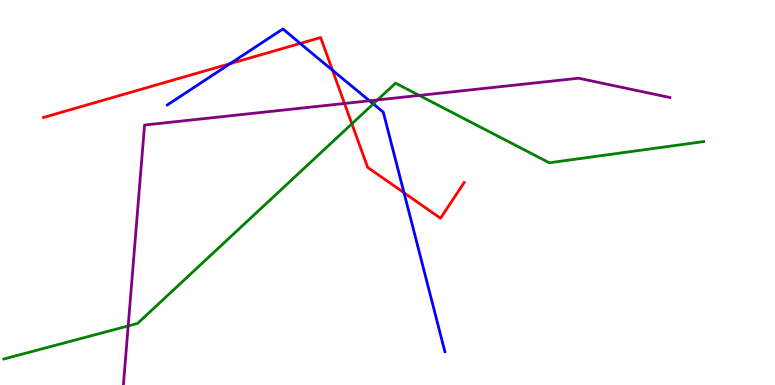[{'lines': ['blue', 'red'], 'intersections': [{'x': 2.97, 'y': 8.35}, {'x': 3.87, 'y': 8.87}, {'x': 4.29, 'y': 8.18}, {'x': 5.21, 'y': 4.99}]}, {'lines': ['green', 'red'], 'intersections': [{'x': 4.54, 'y': 6.78}]}, {'lines': ['purple', 'red'], 'intersections': [{'x': 4.45, 'y': 7.31}]}, {'lines': ['blue', 'green'], 'intersections': [{'x': 4.82, 'y': 7.3}]}, {'lines': ['blue', 'purple'], 'intersections': [{'x': 4.77, 'y': 7.38}]}, {'lines': ['green', 'purple'], 'intersections': [{'x': 1.65, 'y': 1.53}, {'x': 4.87, 'y': 7.4}, {'x': 5.41, 'y': 7.52}]}]